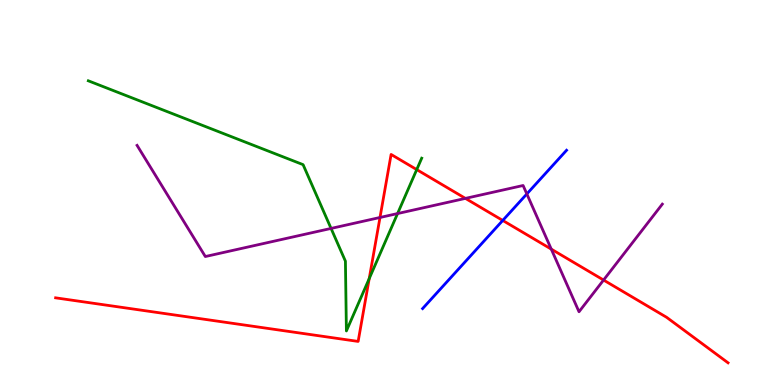[{'lines': ['blue', 'red'], 'intersections': [{'x': 6.49, 'y': 4.27}]}, {'lines': ['green', 'red'], 'intersections': [{'x': 4.76, 'y': 2.76}, {'x': 5.38, 'y': 5.59}]}, {'lines': ['purple', 'red'], 'intersections': [{'x': 4.9, 'y': 4.35}, {'x': 6.01, 'y': 4.85}, {'x': 7.11, 'y': 3.53}, {'x': 7.79, 'y': 2.73}]}, {'lines': ['blue', 'green'], 'intersections': []}, {'lines': ['blue', 'purple'], 'intersections': [{'x': 6.8, 'y': 4.96}]}, {'lines': ['green', 'purple'], 'intersections': [{'x': 4.27, 'y': 4.07}, {'x': 5.13, 'y': 4.45}]}]